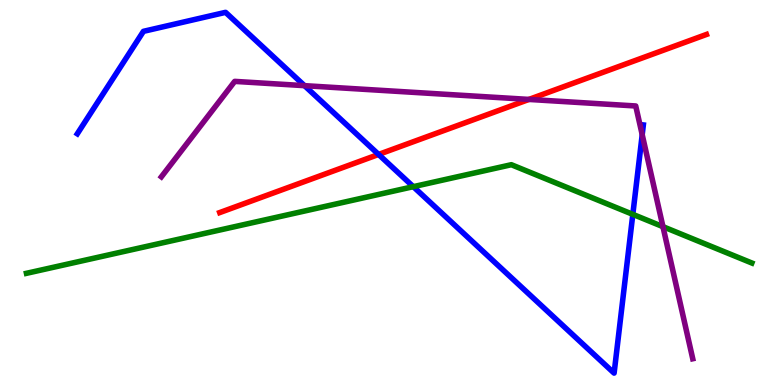[{'lines': ['blue', 'red'], 'intersections': [{'x': 4.88, 'y': 5.99}]}, {'lines': ['green', 'red'], 'intersections': []}, {'lines': ['purple', 'red'], 'intersections': [{'x': 6.82, 'y': 7.42}]}, {'lines': ['blue', 'green'], 'intersections': [{'x': 5.33, 'y': 5.15}, {'x': 8.17, 'y': 4.43}]}, {'lines': ['blue', 'purple'], 'intersections': [{'x': 3.93, 'y': 7.78}, {'x': 8.29, 'y': 6.5}]}, {'lines': ['green', 'purple'], 'intersections': [{'x': 8.55, 'y': 4.11}]}]